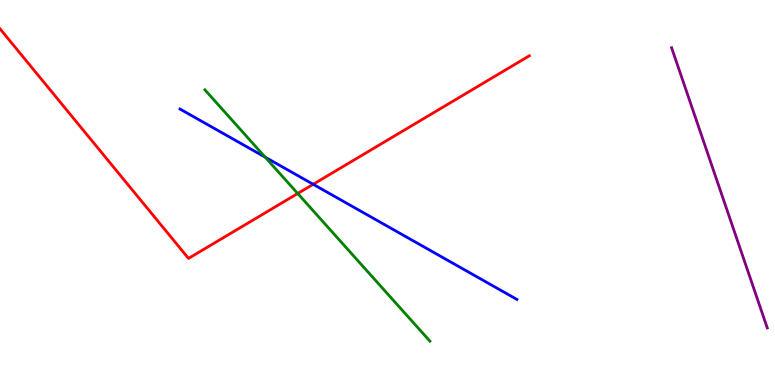[{'lines': ['blue', 'red'], 'intersections': [{'x': 4.04, 'y': 5.21}]}, {'lines': ['green', 'red'], 'intersections': [{'x': 3.84, 'y': 4.97}]}, {'lines': ['purple', 'red'], 'intersections': []}, {'lines': ['blue', 'green'], 'intersections': [{'x': 3.42, 'y': 5.92}]}, {'lines': ['blue', 'purple'], 'intersections': []}, {'lines': ['green', 'purple'], 'intersections': []}]